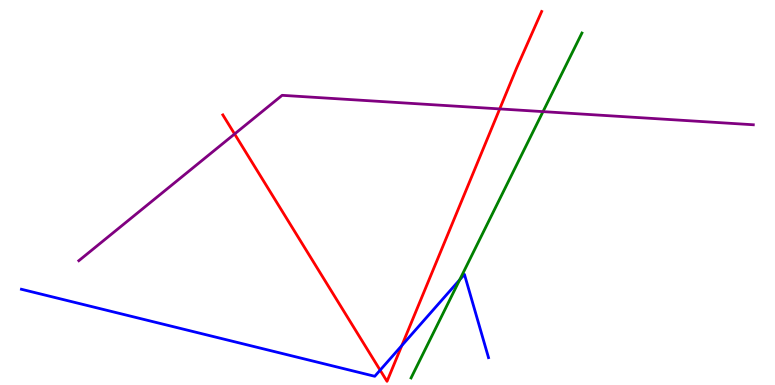[{'lines': ['blue', 'red'], 'intersections': [{'x': 4.91, 'y': 0.385}, {'x': 5.18, 'y': 1.03}]}, {'lines': ['green', 'red'], 'intersections': []}, {'lines': ['purple', 'red'], 'intersections': [{'x': 3.03, 'y': 6.52}, {'x': 6.45, 'y': 7.17}]}, {'lines': ['blue', 'green'], 'intersections': [{'x': 5.93, 'y': 2.73}]}, {'lines': ['blue', 'purple'], 'intersections': []}, {'lines': ['green', 'purple'], 'intersections': [{'x': 7.01, 'y': 7.1}]}]